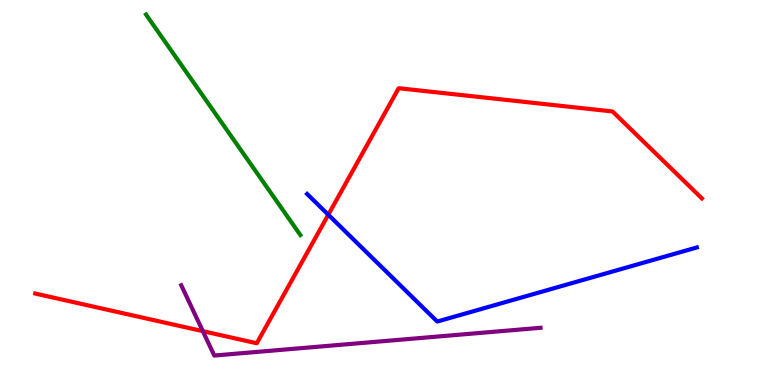[{'lines': ['blue', 'red'], 'intersections': [{'x': 4.24, 'y': 4.42}]}, {'lines': ['green', 'red'], 'intersections': []}, {'lines': ['purple', 'red'], 'intersections': [{'x': 2.62, 'y': 1.4}]}, {'lines': ['blue', 'green'], 'intersections': []}, {'lines': ['blue', 'purple'], 'intersections': []}, {'lines': ['green', 'purple'], 'intersections': []}]